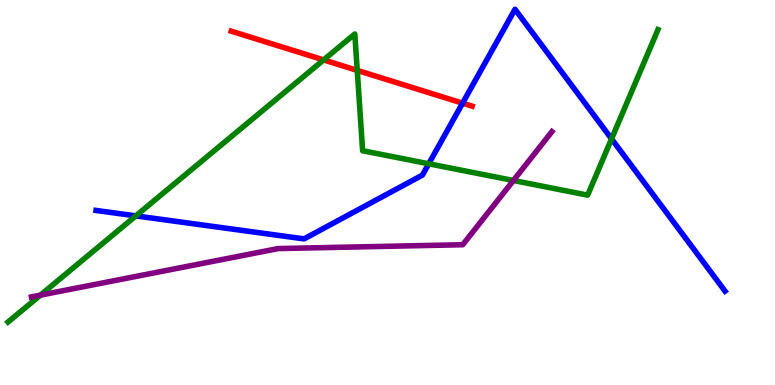[{'lines': ['blue', 'red'], 'intersections': [{'x': 5.97, 'y': 7.32}]}, {'lines': ['green', 'red'], 'intersections': [{'x': 4.18, 'y': 8.44}, {'x': 4.61, 'y': 8.17}]}, {'lines': ['purple', 'red'], 'intersections': []}, {'lines': ['blue', 'green'], 'intersections': [{'x': 1.75, 'y': 4.39}, {'x': 5.53, 'y': 5.75}, {'x': 7.89, 'y': 6.39}]}, {'lines': ['blue', 'purple'], 'intersections': []}, {'lines': ['green', 'purple'], 'intersections': [{'x': 0.521, 'y': 2.33}, {'x': 6.62, 'y': 5.31}]}]